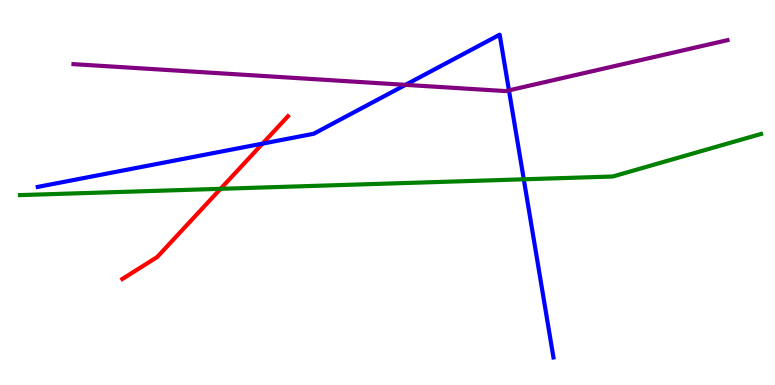[{'lines': ['blue', 'red'], 'intersections': [{'x': 3.39, 'y': 6.27}]}, {'lines': ['green', 'red'], 'intersections': [{'x': 2.85, 'y': 5.1}]}, {'lines': ['purple', 'red'], 'intersections': []}, {'lines': ['blue', 'green'], 'intersections': [{'x': 6.76, 'y': 5.34}]}, {'lines': ['blue', 'purple'], 'intersections': [{'x': 5.23, 'y': 7.8}, {'x': 6.57, 'y': 7.65}]}, {'lines': ['green', 'purple'], 'intersections': []}]